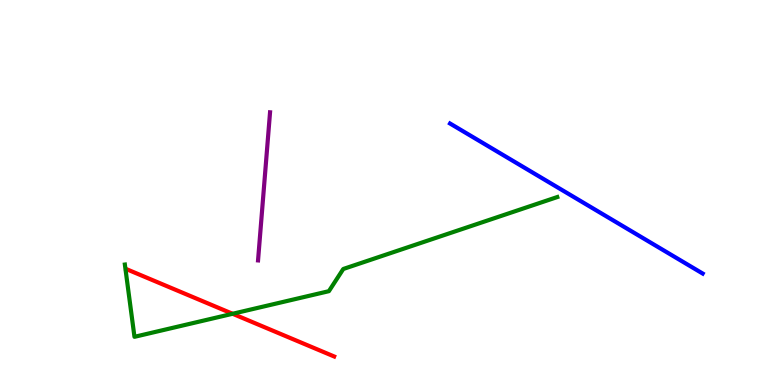[{'lines': ['blue', 'red'], 'intersections': []}, {'lines': ['green', 'red'], 'intersections': [{'x': 3.0, 'y': 1.85}]}, {'lines': ['purple', 'red'], 'intersections': []}, {'lines': ['blue', 'green'], 'intersections': []}, {'lines': ['blue', 'purple'], 'intersections': []}, {'lines': ['green', 'purple'], 'intersections': []}]